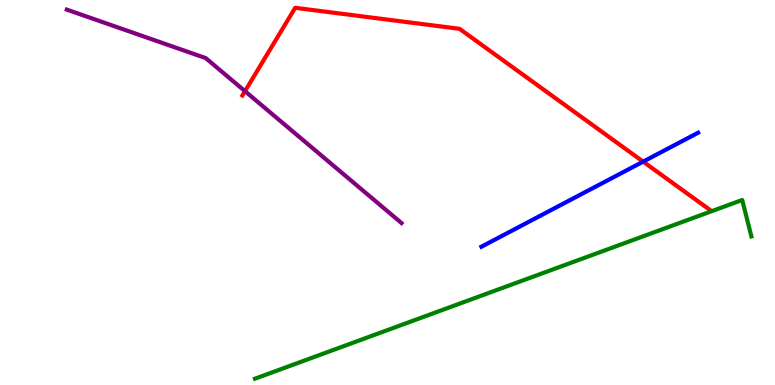[{'lines': ['blue', 'red'], 'intersections': [{'x': 8.3, 'y': 5.8}]}, {'lines': ['green', 'red'], 'intersections': []}, {'lines': ['purple', 'red'], 'intersections': [{'x': 3.16, 'y': 7.63}]}, {'lines': ['blue', 'green'], 'intersections': []}, {'lines': ['blue', 'purple'], 'intersections': []}, {'lines': ['green', 'purple'], 'intersections': []}]